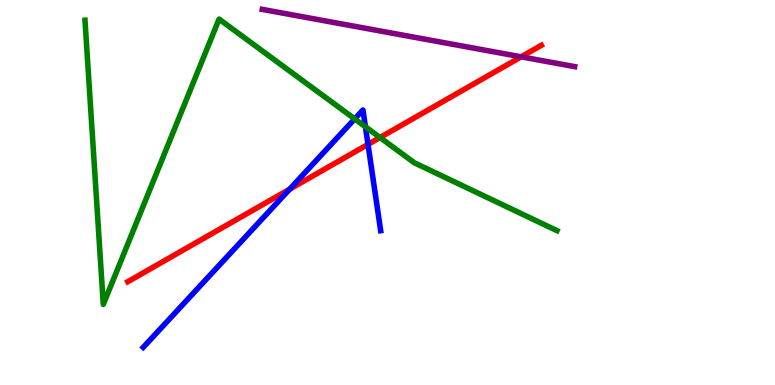[{'lines': ['blue', 'red'], 'intersections': [{'x': 3.74, 'y': 5.09}, {'x': 4.75, 'y': 6.25}]}, {'lines': ['green', 'red'], 'intersections': [{'x': 4.9, 'y': 6.43}]}, {'lines': ['purple', 'red'], 'intersections': [{'x': 6.72, 'y': 8.52}]}, {'lines': ['blue', 'green'], 'intersections': [{'x': 4.58, 'y': 6.91}, {'x': 4.72, 'y': 6.71}]}, {'lines': ['blue', 'purple'], 'intersections': []}, {'lines': ['green', 'purple'], 'intersections': []}]